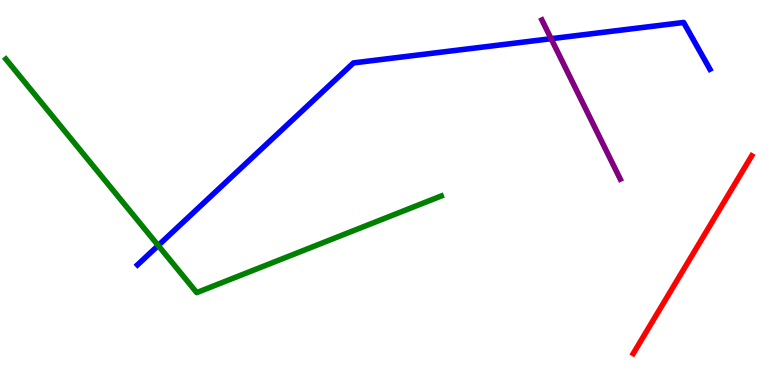[{'lines': ['blue', 'red'], 'intersections': []}, {'lines': ['green', 'red'], 'intersections': []}, {'lines': ['purple', 'red'], 'intersections': []}, {'lines': ['blue', 'green'], 'intersections': [{'x': 2.04, 'y': 3.62}]}, {'lines': ['blue', 'purple'], 'intersections': [{'x': 7.11, 'y': 8.99}]}, {'lines': ['green', 'purple'], 'intersections': []}]